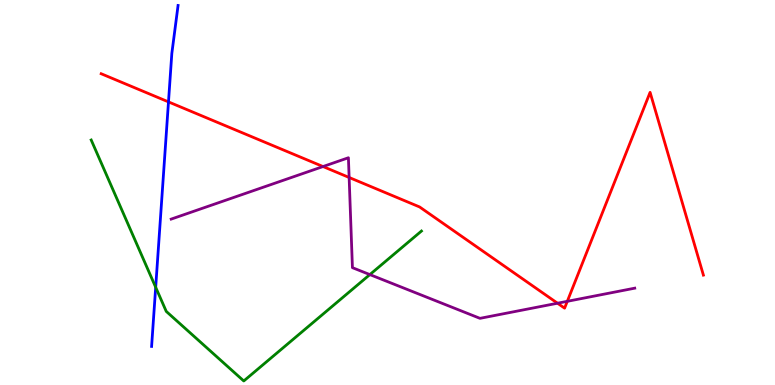[{'lines': ['blue', 'red'], 'intersections': [{'x': 2.17, 'y': 7.35}]}, {'lines': ['green', 'red'], 'intersections': []}, {'lines': ['purple', 'red'], 'intersections': [{'x': 4.17, 'y': 5.67}, {'x': 4.5, 'y': 5.39}, {'x': 7.19, 'y': 2.12}, {'x': 7.32, 'y': 2.17}]}, {'lines': ['blue', 'green'], 'intersections': [{'x': 2.01, 'y': 2.54}]}, {'lines': ['blue', 'purple'], 'intersections': []}, {'lines': ['green', 'purple'], 'intersections': [{'x': 4.77, 'y': 2.87}]}]